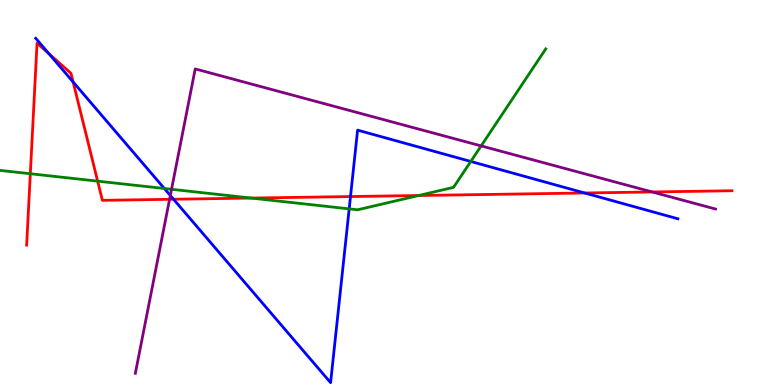[{'lines': ['blue', 'red'], 'intersections': [{'x': 0.631, 'y': 8.61}, {'x': 0.944, 'y': 7.87}, {'x': 2.24, 'y': 4.82}, {'x': 4.52, 'y': 4.89}, {'x': 7.54, 'y': 4.99}]}, {'lines': ['green', 'red'], 'intersections': [{'x': 0.391, 'y': 5.49}, {'x': 1.26, 'y': 5.29}, {'x': 3.24, 'y': 4.86}, {'x': 5.4, 'y': 4.92}]}, {'lines': ['purple', 'red'], 'intersections': [{'x': 2.19, 'y': 4.82}, {'x': 8.42, 'y': 5.01}]}, {'lines': ['blue', 'green'], 'intersections': [{'x': 2.12, 'y': 5.1}, {'x': 4.51, 'y': 4.57}, {'x': 6.07, 'y': 5.81}]}, {'lines': ['blue', 'purple'], 'intersections': [{'x': 2.2, 'y': 4.92}]}, {'lines': ['green', 'purple'], 'intersections': [{'x': 2.21, 'y': 5.08}, {'x': 6.21, 'y': 6.21}]}]